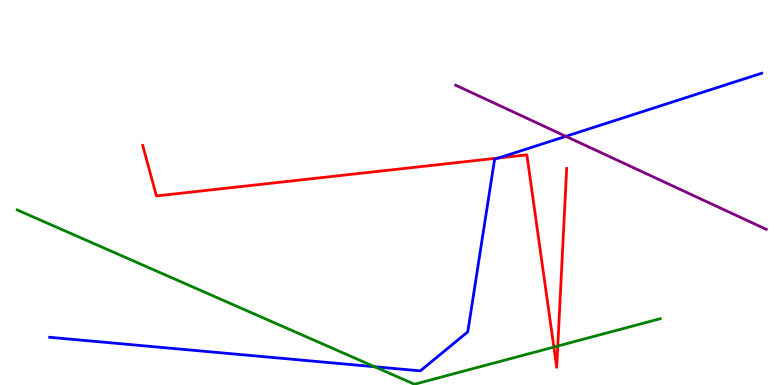[{'lines': ['blue', 'red'], 'intersections': [{'x': 6.43, 'y': 5.9}]}, {'lines': ['green', 'red'], 'intersections': [{'x': 7.15, 'y': 0.985}, {'x': 7.2, 'y': 1.01}]}, {'lines': ['purple', 'red'], 'intersections': []}, {'lines': ['blue', 'green'], 'intersections': [{'x': 4.83, 'y': 0.475}]}, {'lines': ['blue', 'purple'], 'intersections': [{'x': 7.3, 'y': 6.46}]}, {'lines': ['green', 'purple'], 'intersections': []}]